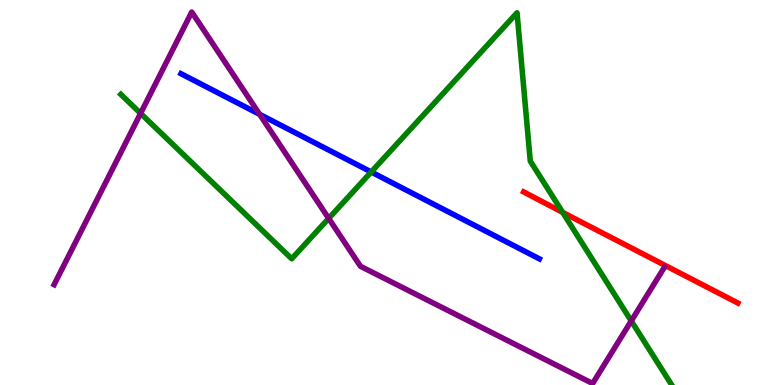[{'lines': ['blue', 'red'], 'intersections': []}, {'lines': ['green', 'red'], 'intersections': [{'x': 7.26, 'y': 4.48}]}, {'lines': ['purple', 'red'], 'intersections': []}, {'lines': ['blue', 'green'], 'intersections': [{'x': 4.79, 'y': 5.53}]}, {'lines': ['blue', 'purple'], 'intersections': [{'x': 3.35, 'y': 7.03}]}, {'lines': ['green', 'purple'], 'intersections': [{'x': 1.81, 'y': 7.06}, {'x': 4.24, 'y': 4.33}, {'x': 8.15, 'y': 1.66}]}]